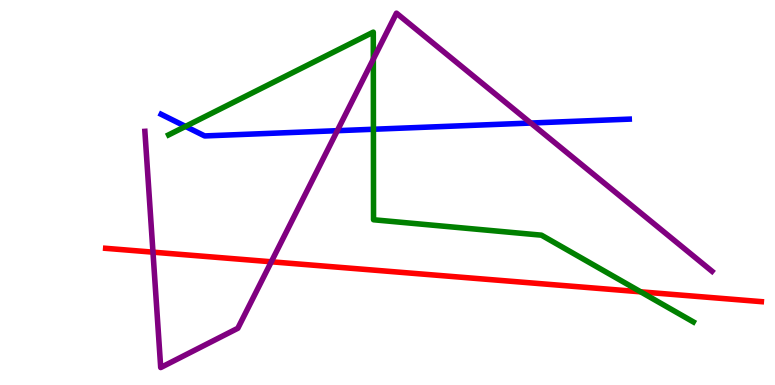[{'lines': ['blue', 'red'], 'intersections': []}, {'lines': ['green', 'red'], 'intersections': [{'x': 8.27, 'y': 2.42}]}, {'lines': ['purple', 'red'], 'intersections': [{'x': 1.97, 'y': 3.45}, {'x': 3.5, 'y': 3.2}]}, {'lines': ['blue', 'green'], 'intersections': [{'x': 2.39, 'y': 6.72}, {'x': 4.82, 'y': 6.64}]}, {'lines': ['blue', 'purple'], 'intersections': [{'x': 4.35, 'y': 6.61}, {'x': 6.85, 'y': 6.8}]}, {'lines': ['green', 'purple'], 'intersections': [{'x': 4.82, 'y': 8.46}]}]